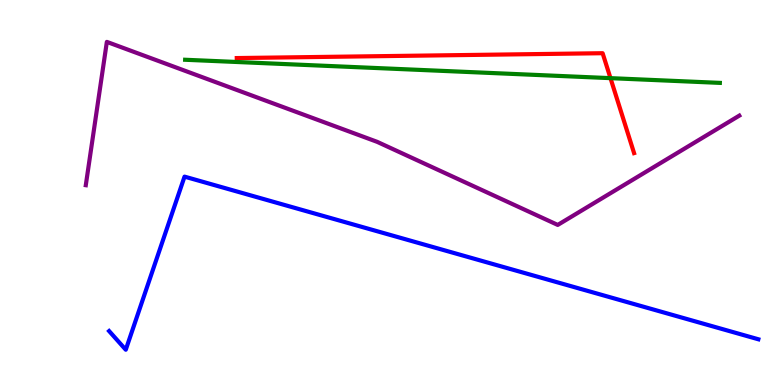[{'lines': ['blue', 'red'], 'intersections': []}, {'lines': ['green', 'red'], 'intersections': [{'x': 7.88, 'y': 7.97}]}, {'lines': ['purple', 'red'], 'intersections': []}, {'lines': ['blue', 'green'], 'intersections': []}, {'lines': ['blue', 'purple'], 'intersections': []}, {'lines': ['green', 'purple'], 'intersections': []}]